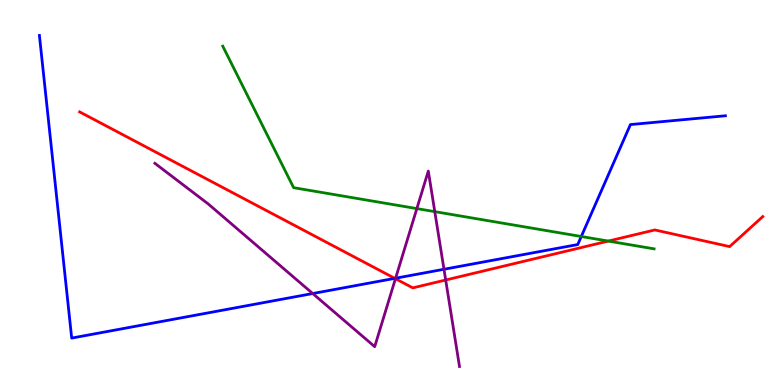[{'lines': ['blue', 'red'], 'intersections': [{'x': 5.09, 'y': 2.77}]}, {'lines': ['green', 'red'], 'intersections': [{'x': 7.85, 'y': 3.74}]}, {'lines': ['purple', 'red'], 'intersections': [{'x': 5.1, 'y': 2.76}, {'x': 5.75, 'y': 2.73}]}, {'lines': ['blue', 'green'], 'intersections': [{'x': 7.5, 'y': 3.86}]}, {'lines': ['blue', 'purple'], 'intersections': [{'x': 4.04, 'y': 2.38}, {'x': 5.1, 'y': 2.77}, {'x': 5.73, 'y': 3.01}]}, {'lines': ['green', 'purple'], 'intersections': [{'x': 5.38, 'y': 4.58}, {'x': 5.61, 'y': 4.5}]}]